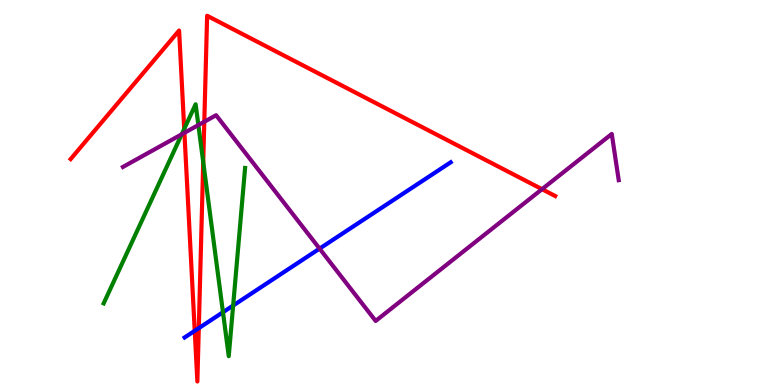[{'lines': ['blue', 'red'], 'intersections': [{'x': 2.51, 'y': 1.41}, {'x': 2.57, 'y': 1.48}]}, {'lines': ['green', 'red'], 'intersections': [{'x': 2.38, 'y': 6.65}, {'x': 2.62, 'y': 5.79}]}, {'lines': ['purple', 'red'], 'intersections': [{'x': 2.38, 'y': 6.55}, {'x': 2.64, 'y': 6.84}, {'x': 6.99, 'y': 5.09}]}, {'lines': ['blue', 'green'], 'intersections': [{'x': 2.88, 'y': 1.89}, {'x': 3.01, 'y': 2.06}]}, {'lines': ['blue', 'purple'], 'intersections': [{'x': 4.12, 'y': 3.54}]}, {'lines': ['green', 'purple'], 'intersections': [{'x': 2.35, 'y': 6.51}, {'x': 2.56, 'y': 6.75}]}]